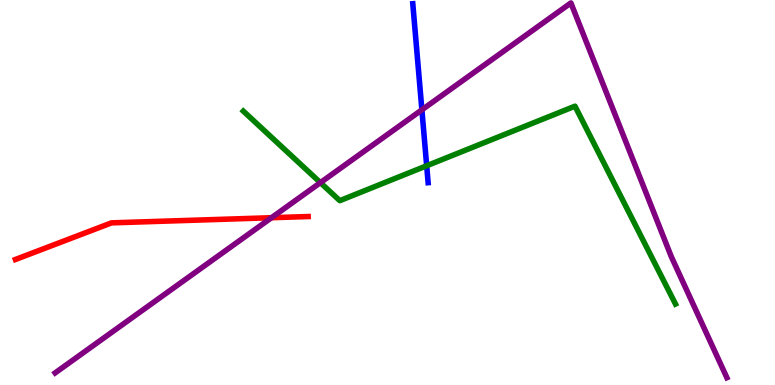[{'lines': ['blue', 'red'], 'intersections': []}, {'lines': ['green', 'red'], 'intersections': []}, {'lines': ['purple', 'red'], 'intersections': [{'x': 3.5, 'y': 4.35}]}, {'lines': ['blue', 'green'], 'intersections': [{'x': 5.51, 'y': 5.69}]}, {'lines': ['blue', 'purple'], 'intersections': [{'x': 5.44, 'y': 7.15}]}, {'lines': ['green', 'purple'], 'intersections': [{'x': 4.13, 'y': 5.26}]}]